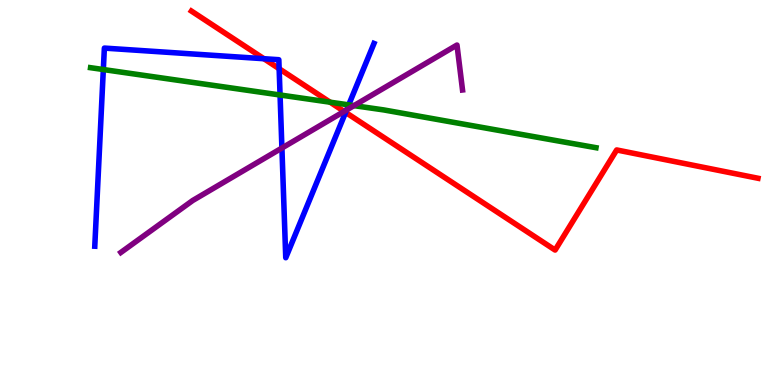[{'lines': ['blue', 'red'], 'intersections': [{'x': 3.41, 'y': 8.47}, {'x': 3.6, 'y': 8.22}, {'x': 4.46, 'y': 7.08}]}, {'lines': ['green', 'red'], 'intersections': [{'x': 4.26, 'y': 7.35}]}, {'lines': ['purple', 'red'], 'intersections': [{'x': 4.44, 'y': 7.11}]}, {'lines': ['blue', 'green'], 'intersections': [{'x': 1.33, 'y': 8.19}, {'x': 3.61, 'y': 7.53}, {'x': 4.5, 'y': 7.28}]}, {'lines': ['blue', 'purple'], 'intersections': [{'x': 3.64, 'y': 6.16}, {'x': 4.47, 'y': 7.14}]}, {'lines': ['green', 'purple'], 'intersections': [{'x': 4.57, 'y': 7.26}]}]